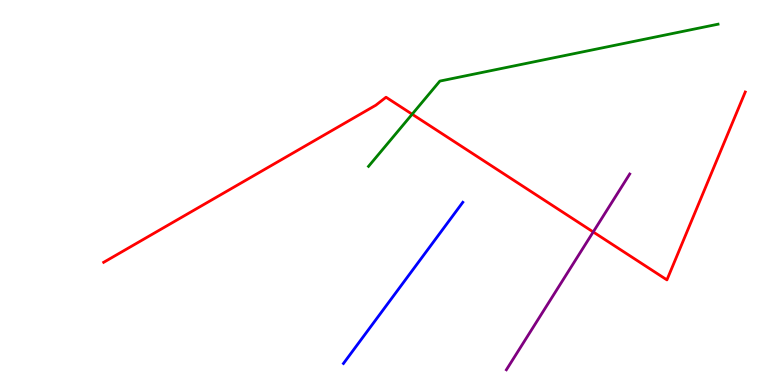[{'lines': ['blue', 'red'], 'intersections': []}, {'lines': ['green', 'red'], 'intersections': [{'x': 5.32, 'y': 7.03}]}, {'lines': ['purple', 'red'], 'intersections': [{'x': 7.65, 'y': 3.98}]}, {'lines': ['blue', 'green'], 'intersections': []}, {'lines': ['blue', 'purple'], 'intersections': []}, {'lines': ['green', 'purple'], 'intersections': []}]